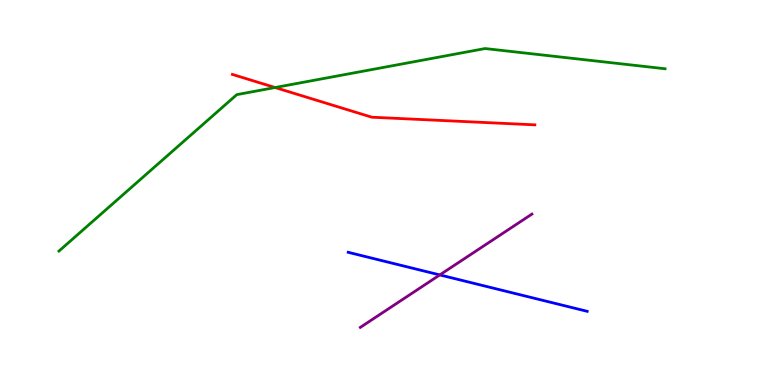[{'lines': ['blue', 'red'], 'intersections': []}, {'lines': ['green', 'red'], 'intersections': [{'x': 3.55, 'y': 7.73}]}, {'lines': ['purple', 'red'], 'intersections': []}, {'lines': ['blue', 'green'], 'intersections': []}, {'lines': ['blue', 'purple'], 'intersections': [{'x': 5.67, 'y': 2.86}]}, {'lines': ['green', 'purple'], 'intersections': []}]